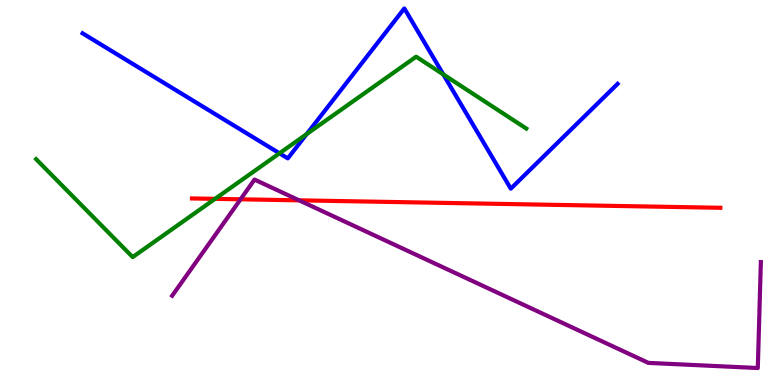[{'lines': ['blue', 'red'], 'intersections': []}, {'lines': ['green', 'red'], 'intersections': [{'x': 2.77, 'y': 4.84}]}, {'lines': ['purple', 'red'], 'intersections': [{'x': 3.1, 'y': 4.82}, {'x': 3.86, 'y': 4.8}]}, {'lines': ['blue', 'green'], 'intersections': [{'x': 3.61, 'y': 6.02}, {'x': 3.96, 'y': 6.52}, {'x': 5.72, 'y': 8.07}]}, {'lines': ['blue', 'purple'], 'intersections': []}, {'lines': ['green', 'purple'], 'intersections': []}]